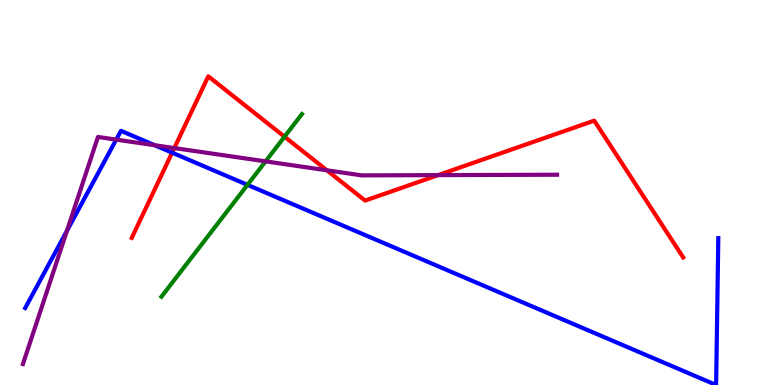[{'lines': ['blue', 'red'], 'intersections': [{'x': 2.22, 'y': 6.03}]}, {'lines': ['green', 'red'], 'intersections': [{'x': 3.67, 'y': 6.45}]}, {'lines': ['purple', 'red'], 'intersections': [{'x': 2.25, 'y': 6.15}, {'x': 4.22, 'y': 5.58}, {'x': 5.65, 'y': 5.45}]}, {'lines': ['blue', 'green'], 'intersections': [{'x': 3.19, 'y': 5.2}]}, {'lines': ['blue', 'purple'], 'intersections': [{'x': 0.864, 'y': 4.01}, {'x': 1.5, 'y': 6.37}, {'x': 2.0, 'y': 6.23}]}, {'lines': ['green', 'purple'], 'intersections': [{'x': 3.43, 'y': 5.81}]}]